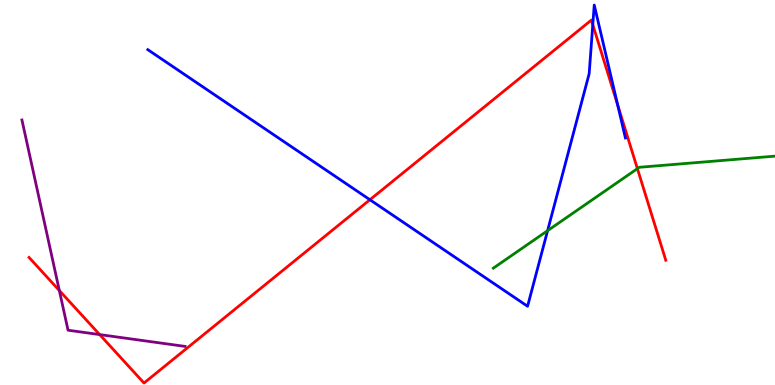[{'lines': ['blue', 'red'], 'intersections': [{'x': 4.77, 'y': 4.81}, {'x': 7.65, 'y': 9.36}, {'x': 7.97, 'y': 7.27}]}, {'lines': ['green', 'red'], 'intersections': [{'x': 8.22, 'y': 5.62}]}, {'lines': ['purple', 'red'], 'intersections': [{'x': 0.766, 'y': 2.45}, {'x': 1.29, 'y': 1.31}]}, {'lines': ['blue', 'green'], 'intersections': [{'x': 7.07, 'y': 4.01}]}, {'lines': ['blue', 'purple'], 'intersections': []}, {'lines': ['green', 'purple'], 'intersections': []}]